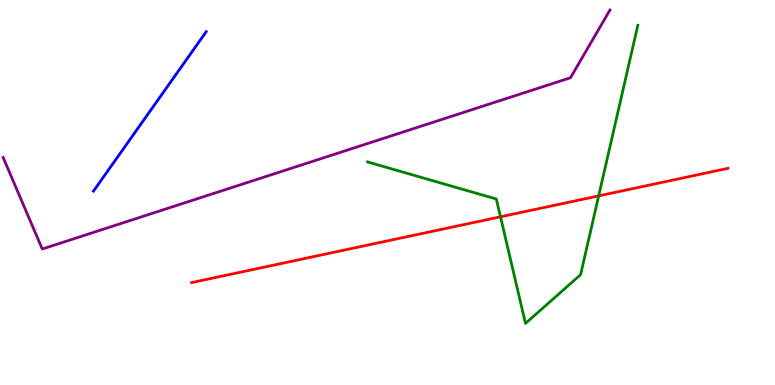[{'lines': ['blue', 'red'], 'intersections': []}, {'lines': ['green', 'red'], 'intersections': [{'x': 6.46, 'y': 4.37}, {'x': 7.72, 'y': 4.91}]}, {'lines': ['purple', 'red'], 'intersections': []}, {'lines': ['blue', 'green'], 'intersections': []}, {'lines': ['blue', 'purple'], 'intersections': []}, {'lines': ['green', 'purple'], 'intersections': []}]